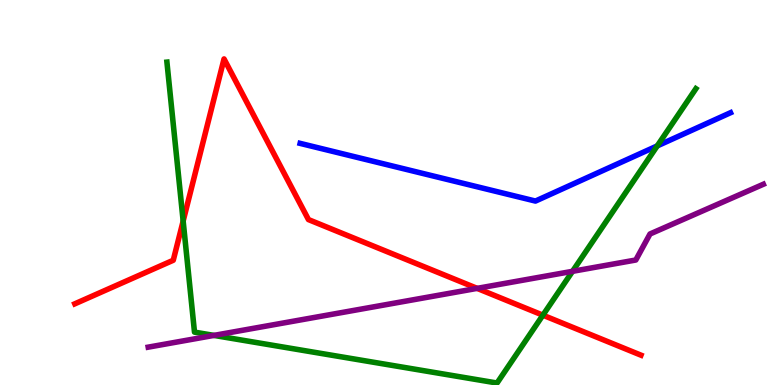[{'lines': ['blue', 'red'], 'intersections': []}, {'lines': ['green', 'red'], 'intersections': [{'x': 2.36, 'y': 4.26}, {'x': 7.01, 'y': 1.81}]}, {'lines': ['purple', 'red'], 'intersections': [{'x': 6.16, 'y': 2.51}]}, {'lines': ['blue', 'green'], 'intersections': [{'x': 8.48, 'y': 6.21}]}, {'lines': ['blue', 'purple'], 'intersections': []}, {'lines': ['green', 'purple'], 'intersections': [{'x': 2.76, 'y': 1.29}, {'x': 7.39, 'y': 2.95}]}]